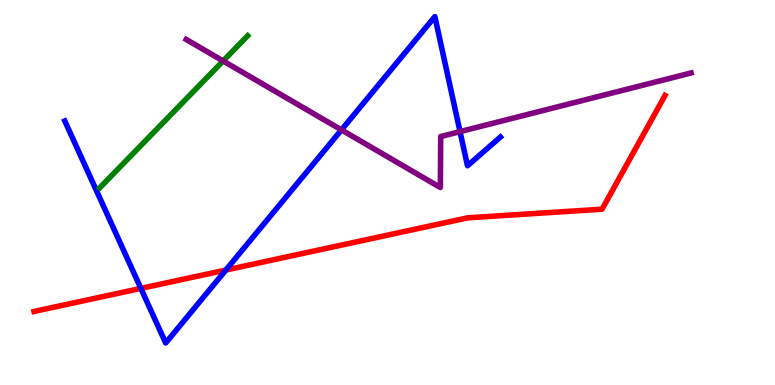[{'lines': ['blue', 'red'], 'intersections': [{'x': 1.82, 'y': 2.51}, {'x': 2.91, 'y': 2.99}]}, {'lines': ['green', 'red'], 'intersections': []}, {'lines': ['purple', 'red'], 'intersections': []}, {'lines': ['blue', 'green'], 'intersections': []}, {'lines': ['blue', 'purple'], 'intersections': [{'x': 4.41, 'y': 6.63}, {'x': 5.94, 'y': 6.58}]}, {'lines': ['green', 'purple'], 'intersections': [{'x': 2.88, 'y': 8.42}]}]